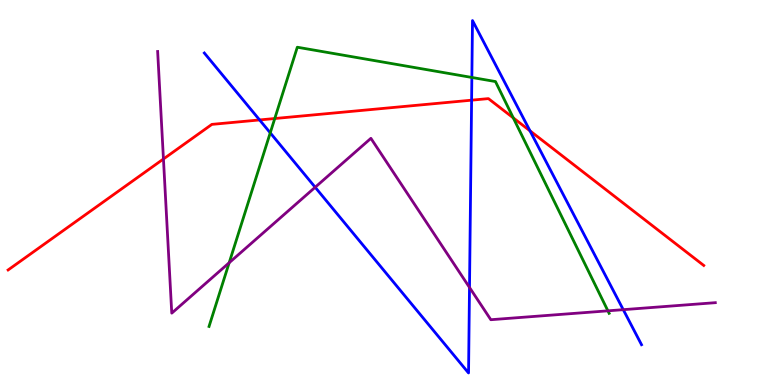[{'lines': ['blue', 'red'], 'intersections': [{'x': 3.35, 'y': 6.88}, {'x': 6.09, 'y': 7.4}, {'x': 6.84, 'y': 6.6}]}, {'lines': ['green', 'red'], 'intersections': [{'x': 3.55, 'y': 6.92}, {'x': 6.62, 'y': 6.94}]}, {'lines': ['purple', 'red'], 'intersections': [{'x': 2.11, 'y': 5.87}]}, {'lines': ['blue', 'green'], 'intersections': [{'x': 3.49, 'y': 6.55}, {'x': 6.09, 'y': 7.99}]}, {'lines': ['blue', 'purple'], 'intersections': [{'x': 4.07, 'y': 5.14}, {'x': 6.06, 'y': 2.53}, {'x': 8.04, 'y': 1.96}]}, {'lines': ['green', 'purple'], 'intersections': [{'x': 2.96, 'y': 3.18}, {'x': 7.84, 'y': 1.93}]}]